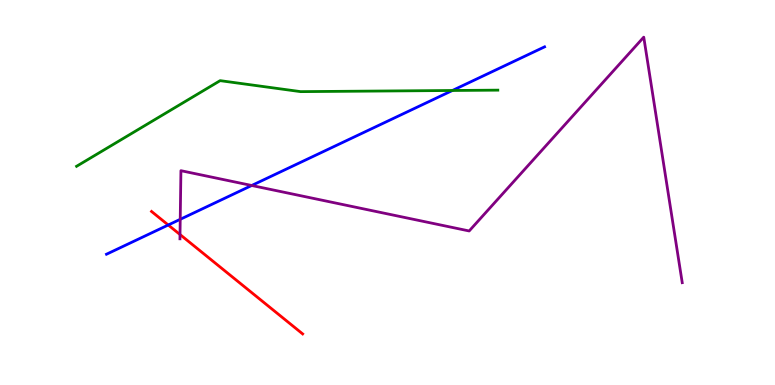[{'lines': ['blue', 'red'], 'intersections': [{'x': 2.17, 'y': 4.16}]}, {'lines': ['green', 'red'], 'intersections': []}, {'lines': ['purple', 'red'], 'intersections': [{'x': 2.32, 'y': 3.91}]}, {'lines': ['blue', 'green'], 'intersections': [{'x': 5.84, 'y': 7.65}]}, {'lines': ['blue', 'purple'], 'intersections': [{'x': 2.33, 'y': 4.3}, {'x': 3.25, 'y': 5.18}]}, {'lines': ['green', 'purple'], 'intersections': []}]